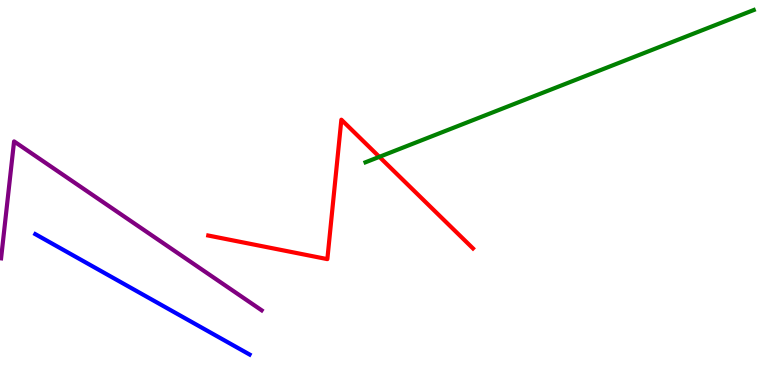[{'lines': ['blue', 'red'], 'intersections': []}, {'lines': ['green', 'red'], 'intersections': [{'x': 4.89, 'y': 5.93}]}, {'lines': ['purple', 'red'], 'intersections': []}, {'lines': ['blue', 'green'], 'intersections': []}, {'lines': ['blue', 'purple'], 'intersections': []}, {'lines': ['green', 'purple'], 'intersections': []}]